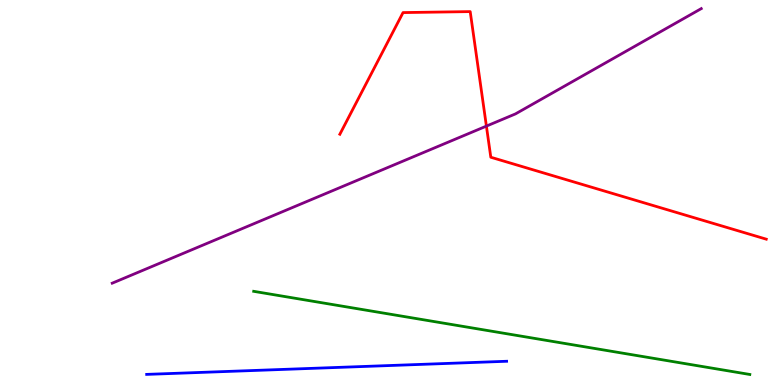[{'lines': ['blue', 'red'], 'intersections': []}, {'lines': ['green', 'red'], 'intersections': []}, {'lines': ['purple', 'red'], 'intersections': [{'x': 6.28, 'y': 6.72}]}, {'lines': ['blue', 'green'], 'intersections': []}, {'lines': ['blue', 'purple'], 'intersections': []}, {'lines': ['green', 'purple'], 'intersections': []}]